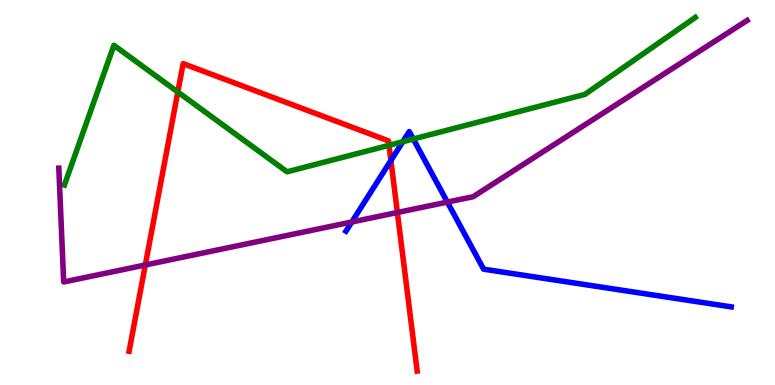[{'lines': ['blue', 'red'], 'intersections': [{'x': 5.04, 'y': 5.83}]}, {'lines': ['green', 'red'], 'intersections': [{'x': 2.29, 'y': 7.61}, {'x': 5.02, 'y': 6.23}]}, {'lines': ['purple', 'red'], 'intersections': [{'x': 1.88, 'y': 3.12}, {'x': 5.13, 'y': 4.48}]}, {'lines': ['blue', 'green'], 'intersections': [{'x': 5.2, 'y': 6.32}, {'x': 5.33, 'y': 6.39}]}, {'lines': ['blue', 'purple'], 'intersections': [{'x': 4.54, 'y': 4.23}, {'x': 5.77, 'y': 4.75}]}, {'lines': ['green', 'purple'], 'intersections': []}]